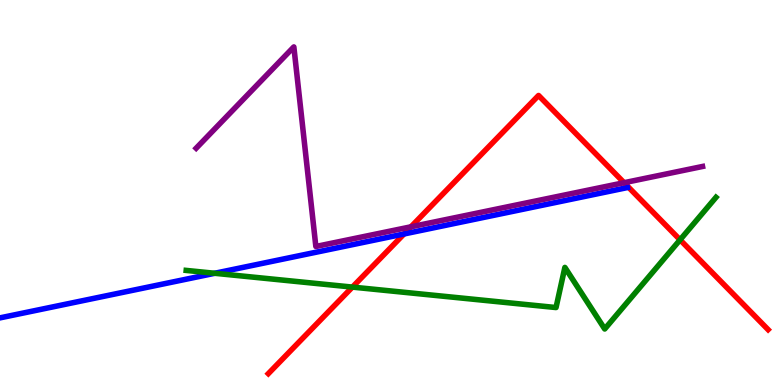[{'lines': ['blue', 'red'], 'intersections': [{'x': 5.21, 'y': 3.92}]}, {'lines': ['green', 'red'], 'intersections': [{'x': 4.55, 'y': 2.54}, {'x': 8.78, 'y': 3.77}]}, {'lines': ['purple', 'red'], 'intersections': [{'x': 5.3, 'y': 4.11}, {'x': 8.05, 'y': 5.25}]}, {'lines': ['blue', 'green'], 'intersections': [{'x': 2.77, 'y': 2.9}]}, {'lines': ['blue', 'purple'], 'intersections': []}, {'lines': ['green', 'purple'], 'intersections': []}]